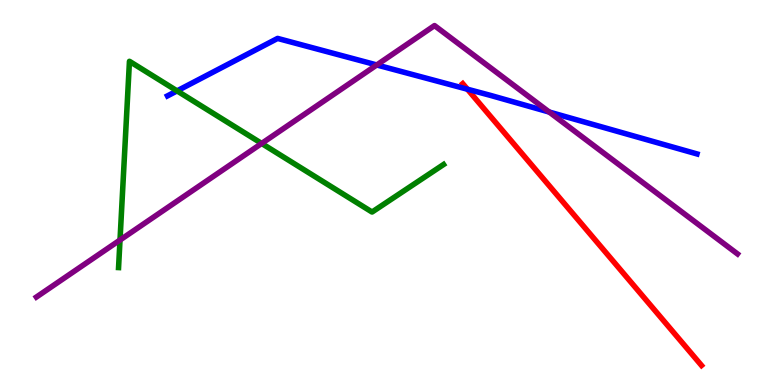[{'lines': ['blue', 'red'], 'intersections': [{'x': 6.03, 'y': 7.68}]}, {'lines': ['green', 'red'], 'intersections': []}, {'lines': ['purple', 'red'], 'intersections': []}, {'lines': ['blue', 'green'], 'intersections': [{'x': 2.28, 'y': 7.64}]}, {'lines': ['blue', 'purple'], 'intersections': [{'x': 4.86, 'y': 8.31}, {'x': 7.09, 'y': 7.09}]}, {'lines': ['green', 'purple'], 'intersections': [{'x': 1.55, 'y': 3.77}, {'x': 3.38, 'y': 6.27}]}]